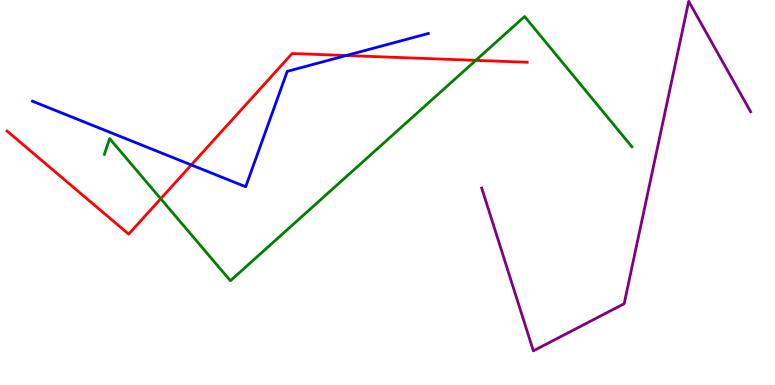[{'lines': ['blue', 'red'], 'intersections': [{'x': 2.47, 'y': 5.72}, {'x': 4.47, 'y': 8.56}]}, {'lines': ['green', 'red'], 'intersections': [{'x': 2.07, 'y': 4.84}, {'x': 6.14, 'y': 8.43}]}, {'lines': ['purple', 'red'], 'intersections': []}, {'lines': ['blue', 'green'], 'intersections': []}, {'lines': ['blue', 'purple'], 'intersections': []}, {'lines': ['green', 'purple'], 'intersections': []}]